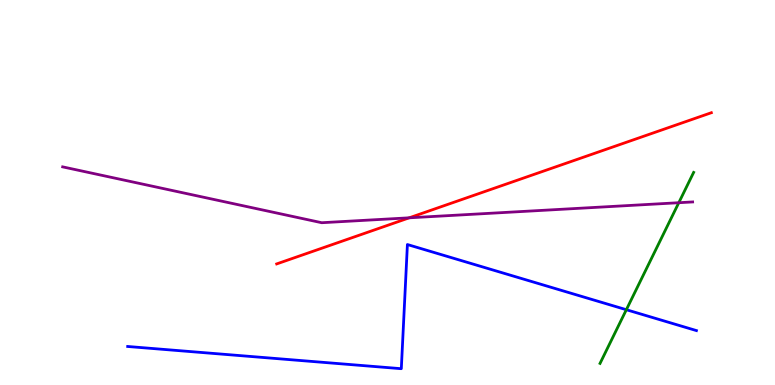[{'lines': ['blue', 'red'], 'intersections': []}, {'lines': ['green', 'red'], 'intersections': []}, {'lines': ['purple', 'red'], 'intersections': [{'x': 5.28, 'y': 4.34}]}, {'lines': ['blue', 'green'], 'intersections': [{'x': 8.08, 'y': 1.96}]}, {'lines': ['blue', 'purple'], 'intersections': []}, {'lines': ['green', 'purple'], 'intersections': [{'x': 8.76, 'y': 4.73}]}]